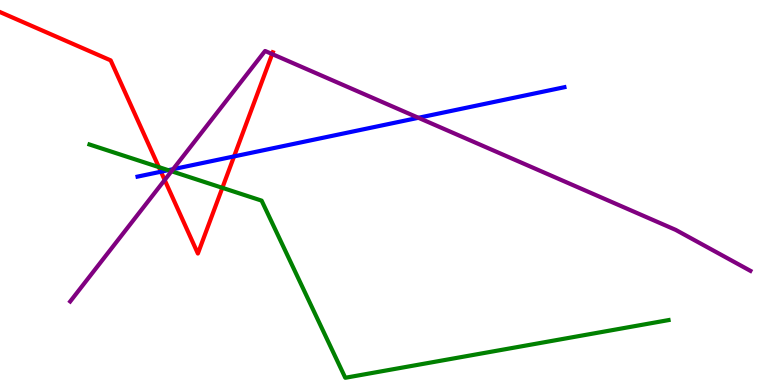[{'lines': ['blue', 'red'], 'intersections': [{'x': 2.08, 'y': 5.54}, {'x': 3.02, 'y': 5.94}]}, {'lines': ['green', 'red'], 'intersections': [{'x': 2.05, 'y': 5.66}, {'x': 2.87, 'y': 5.12}]}, {'lines': ['purple', 'red'], 'intersections': [{'x': 2.12, 'y': 5.32}, {'x': 3.51, 'y': 8.6}]}, {'lines': ['blue', 'green'], 'intersections': [{'x': 2.17, 'y': 5.58}]}, {'lines': ['blue', 'purple'], 'intersections': [{'x': 2.23, 'y': 5.61}, {'x': 5.4, 'y': 6.94}]}, {'lines': ['green', 'purple'], 'intersections': [{'x': 2.21, 'y': 5.55}]}]